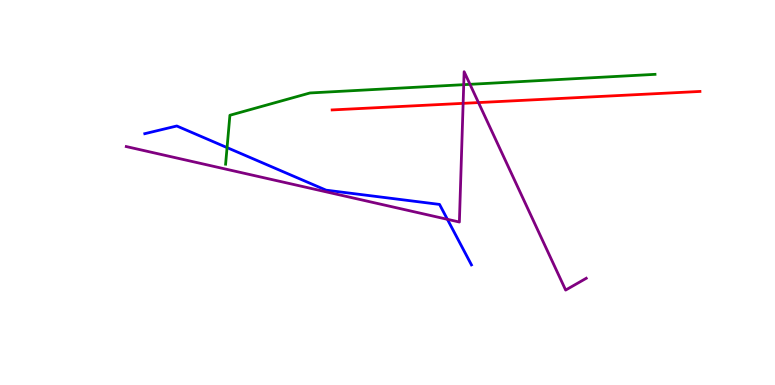[{'lines': ['blue', 'red'], 'intersections': []}, {'lines': ['green', 'red'], 'intersections': []}, {'lines': ['purple', 'red'], 'intersections': [{'x': 5.98, 'y': 7.32}, {'x': 6.17, 'y': 7.34}]}, {'lines': ['blue', 'green'], 'intersections': [{'x': 2.93, 'y': 6.17}]}, {'lines': ['blue', 'purple'], 'intersections': [{'x': 5.77, 'y': 4.3}]}, {'lines': ['green', 'purple'], 'intersections': [{'x': 5.98, 'y': 7.8}, {'x': 6.06, 'y': 7.81}]}]